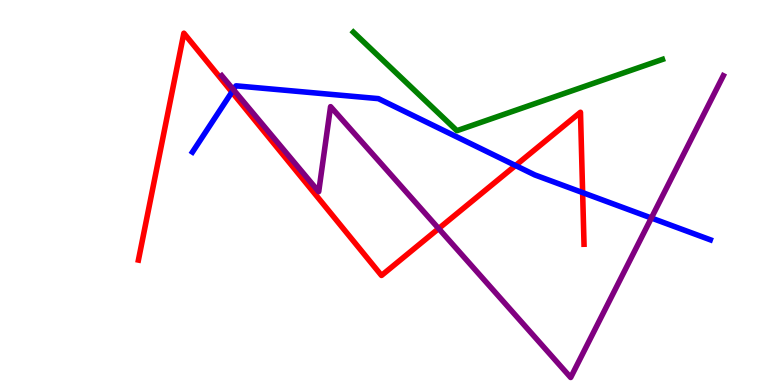[{'lines': ['blue', 'red'], 'intersections': [{'x': 2.99, 'y': 7.61}, {'x': 6.65, 'y': 5.7}, {'x': 7.52, 'y': 5.0}]}, {'lines': ['green', 'red'], 'intersections': []}, {'lines': ['purple', 'red'], 'intersections': [{'x': 5.66, 'y': 4.06}]}, {'lines': ['blue', 'green'], 'intersections': []}, {'lines': ['blue', 'purple'], 'intersections': [{'x': 3.01, 'y': 7.67}, {'x': 8.4, 'y': 4.34}]}, {'lines': ['green', 'purple'], 'intersections': []}]